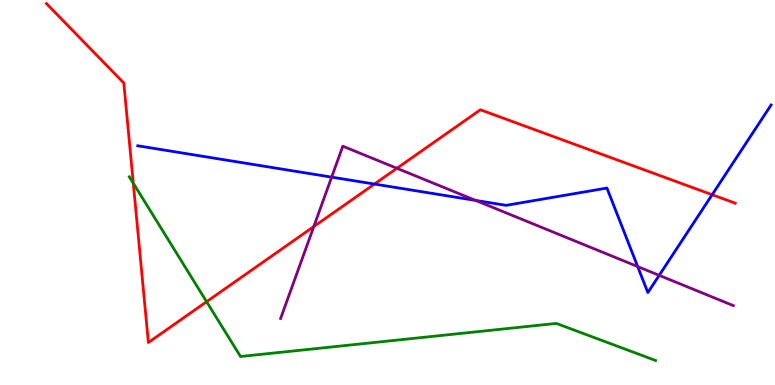[{'lines': ['blue', 'red'], 'intersections': [{'x': 4.83, 'y': 5.22}, {'x': 9.19, 'y': 4.94}]}, {'lines': ['green', 'red'], 'intersections': [{'x': 1.72, 'y': 5.24}, {'x': 2.67, 'y': 2.16}]}, {'lines': ['purple', 'red'], 'intersections': [{'x': 4.05, 'y': 4.12}, {'x': 5.12, 'y': 5.63}]}, {'lines': ['blue', 'green'], 'intersections': []}, {'lines': ['blue', 'purple'], 'intersections': [{'x': 4.28, 'y': 5.4}, {'x': 6.14, 'y': 4.79}, {'x': 8.23, 'y': 3.08}, {'x': 8.51, 'y': 2.85}]}, {'lines': ['green', 'purple'], 'intersections': []}]